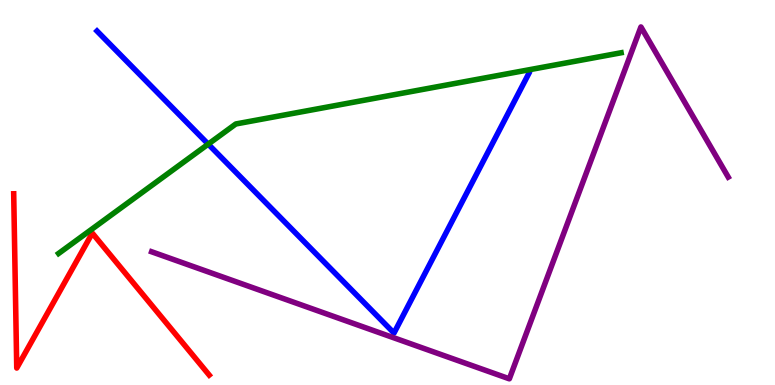[{'lines': ['blue', 'red'], 'intersections': []}, {'lines': ['green', 'red'], 'intersections': []}, {'lines': ['purple', 'red'], 'intersections': []}, {'lines': ['blue', 'green'], 'intersections': [{'x': 2.69, 'y': 6.26}]}, {'lines': ['blue', 'purple'], 'intersections': []}, {'lines': ['green', 'purple'], 'intersections': []}]